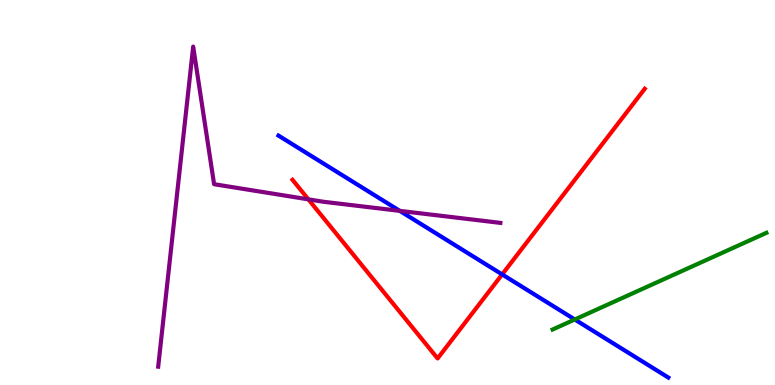[{'lines': ['blue', 'red'], 'intersections': [{'x': 6.48, 'y': 2.87}]}, {'lines': ['green', 'red'], 'intersections': []}, {'lines': ['purple', 'red'], 'intersections': [{'x': 3.98, 'y': 4.82}]}, {'lines': ['blue', 'green'], 'intersections': [{'x': 7.42, 'y': 1.7}]}, {'lines': ['blue', 'purple'], 'intersections': [{'x': 5.16, 'y': 4.52}]}, {'lines': ['green', 'purple'], 'intersections': []}]